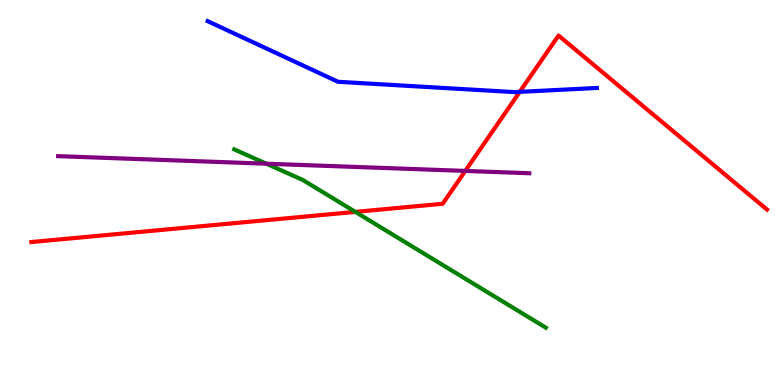[{'lines': ['blue', 'red'], 'intersections': [{'x': 6.71, 'y': 7.61}]}, {'lines': ['green', 'red'], 'intersections': [{'x': 4.59, 'y': 4.5}]}, {'lines': ['purple', 'red'], 'intersections': [{'x': 6.0, 'y': 5.56}]}, {'lines': ['blue', 'green'], 'intersections': []}, {'lines': ['blue', 'purple'], 'intersections': []}, {'lines': ['green', 'purple'], 'intersections': [{'x': 3.44, 'y': 5.75}]}]